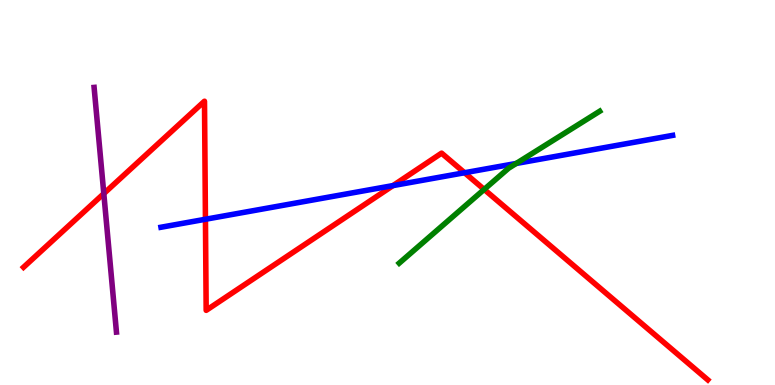[{'lines': ['blue', 'red'], 'intersections': [{'x': 2.65, 'y': 4.3}, {'x': 5.07, 'y': 5.18}, {'x': 5.99, 'y': 5.51}]}, {'lines': ['green', 'red'], 'intersections': [{'x': 6.25, 'y': 5.08}]}, {'lines': ['purple', 'red'], 'intersections': [{'x': 1.34, 'y': 4.97}]}, {'lines': ['blue', 'green'], 'intersections': [{'x': 6.66, 'y': 5.75}]}, {'lines': ['blue', 'purple'], 'intersections': []}, {'lines': ['green', 'purple'], 'intersections': []}]